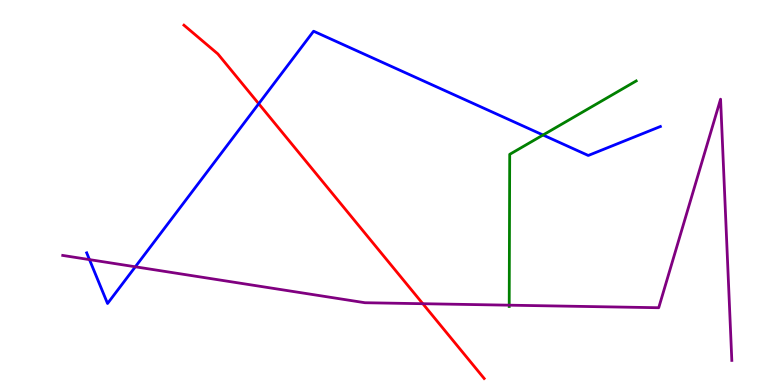[{'lines': ['blue', 'red'], 'intersections': [{'x': 3.34, 'y': 7.31}]}, {'lines': ['green', 'red'], 'intersections': []}, {'lines': ['purple', 'red'], 'intersections': [{'x': 5.46, 'y': 2.11}]}, {'lines': ['blue', 'green'], 'intersections': [{'x': 7.01, 'y': 6.49}]}, {'lines': ['blue', 'purple'], 'intersections': [{'x': 1.15, 'y': 3.26}, {'x': 1.75, 'y': 3.07}]}, {'lines': ['green', 'purple'], 'intersections': [{'x': 6.57, 'y': 2.07}]}]